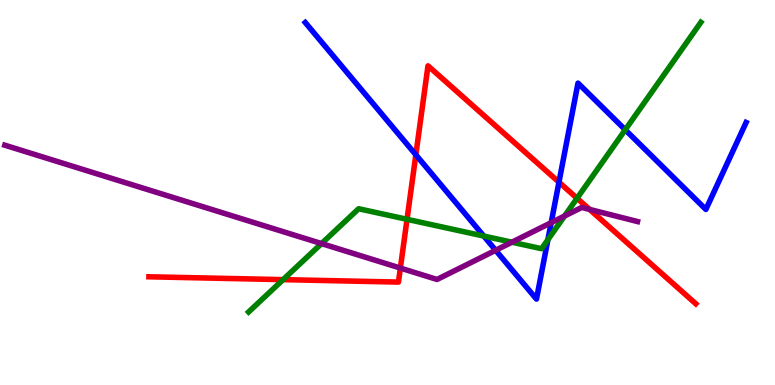[{'lines': ['blue', 'red'], 'intersections': [{'x': 5.37, 'y': 5.98}, {'x': 7.21, 'y': 5.27}]}, {'lines': ['green', 'red'], 'intersections': [{'x': 3.65, 'y': 2.74}, {'x': 5.25, 'y': 4.3}, {'x': 7.45, 'y': 4.85}]}, {'lines': ['purple', 'red'], 'intersections': [{'x': 5.17, 'y': 3.04}, {'x': 7.61, 'y': 4.56}]}, {'lines': ['blue', 'green'], 'intersections': [{'x': 6.24, 'y': 3.87}, {'x': 7.07, 'y': 3.77}, {'x': 8.07, 'y': 6.63}]}, {'lines': ['blue', 'purple'], 'intersections': [{'x': 6.4, 'y': 3.5}, {'x': 7.11, 'y': 4.22}]}, {'lines': ['green', 'purple'], 'intersections': [{'x': 4.15, 'y': 3.67}, {'x': 6.61, 'y': 3.71}, {'x': 7.28, 'y': 4.39}]}]